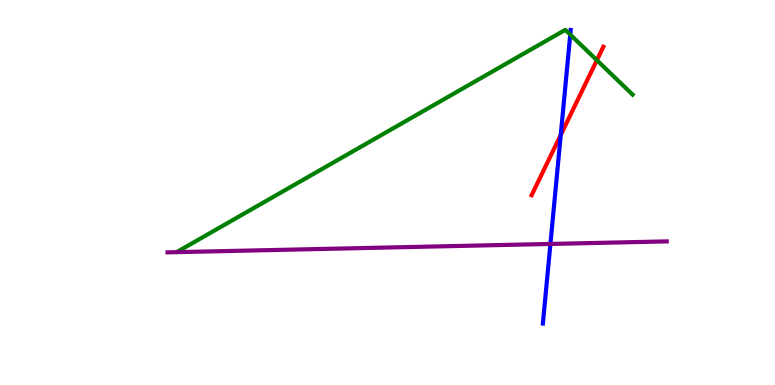[{'lines': ['blue', 'red'], 'intersections': [{'x': 7.24, 'y': 6.49}]}, {'lines': ['green', 'red'], 'intersections': [{'x': 7.7, 'y': 8.44}]}, {'lines': ['purple', 'red'], 'intersections': []}, {'lines': ['blue', 'green'], 'intersections': [{'x': 7.36, 'y': 9.1}]}, {'lines': ['blue', 'purple'], 'intersections': [{'x': 7.1, 'y': 3.66}]}, {'lines': ['green', 'purple'], 'intersections': []}]